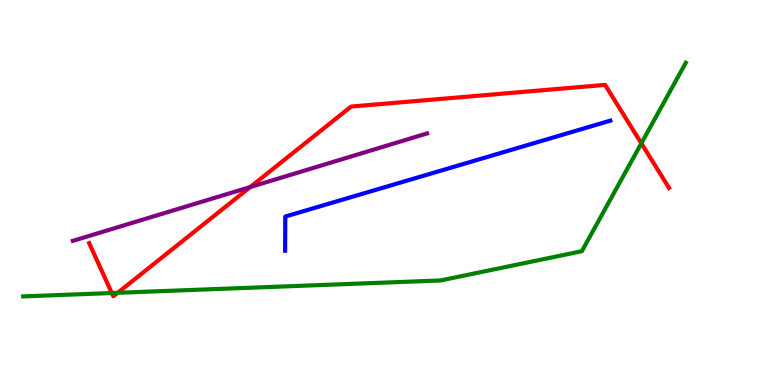[{'lines': ['blue', 'red'], 'intersections': []}, {'lines': ['green', 'red'], 'intersections': [{'x': 1.44, 'y': 2.39}, {'x': 1.52, 'y': 2.39}, {'x': 8.28, 'y': 6.28}]}, {'lines': ['purple', 'red'], 'intersections': [{'x': 3.23, 'y': 5.14}]}, {'lines': ['blue', 'green'], 'intersections': []}, {'lines': ['blue', 'purple'], 'intersections': []}, {'lines': ['green', 'purple'], 'intersections': []}]